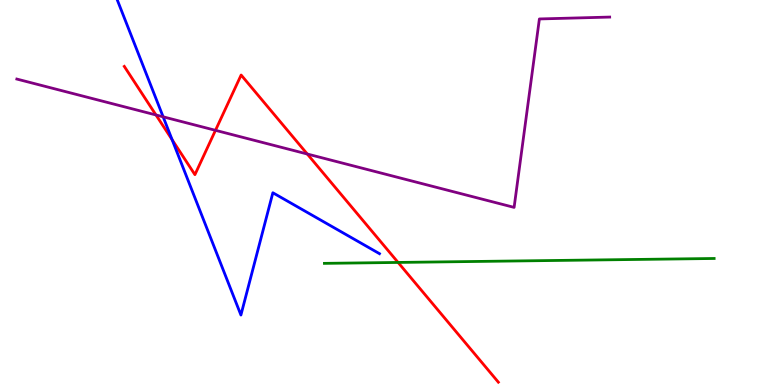[{'lines': ['blue', 'red'], 'intersections': [{'x': 2.22, 'y': 6.37}]}, {'lines': ['green', 'red'], 'intersections': [{'x': 5.14, 'y': 3.18}]}, {'lines': ['purple', 'red'], 'intersections': [{'x': 2.01, 'y': 7.01}, {'x': 2.78, 'y': 6.62}, {'x': 3.96, 'y': 6.0}]}, {'lines': ['blue', 'green'], 'intersections': []}, {'lines': ['blue', 'purple'], 'intersections': [{'x': 2.11, 'y': 6.97}]}, {'lines': ['green', 'purple'], 'intersections': []}]